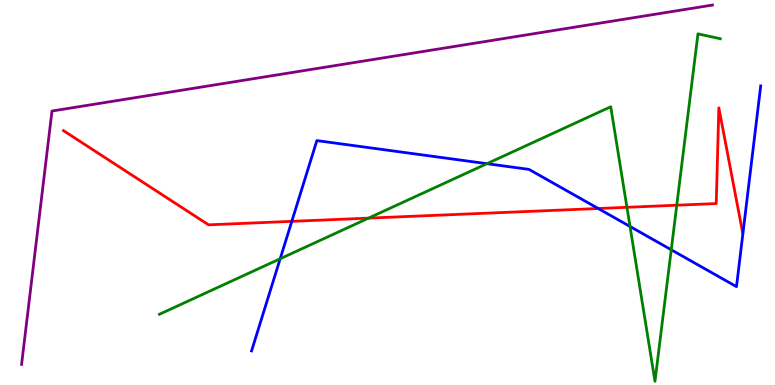[{'lines': ['blue', 'red'], 'intersections': [{'x': 3.77, 'y': 4.25}, {'x': 7.72, 'y': 4.58}]}, {'lines': ['green', 'red'], 'intersections': [{'x': 4.76, 'y': 4.33}, {'x': 8.09, 'y': 4.62}, {'x': 8.73, 'y': 4.67}]}, {'lines': ['purple', 'red'], 'intersections': []}, {'lines': ['blue', 'green'], 'intersections': [{'x': 3.62, 'y': 3.28}, {'x': 6.28, 'y': 5.75}, {'x': 8.13, 'y': 4.12}, {'x': 8.66, 'y': 3.51}]}, {'lines': ['blue', 'purple'], 'intersections': []}, {'lines': ['green', 'purple'], 'intersections': []}]